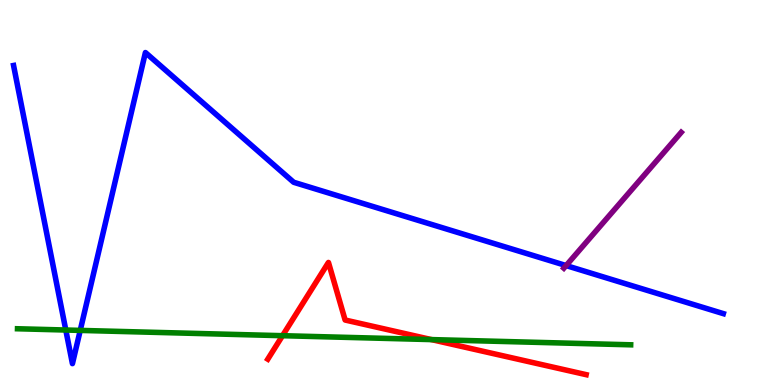[{'lines': ['blue', 'red'], 'intersections': []}, {'lines': ['green', 'red'], 'intersections': [{'x': 3.65, 'y': 1.28}, {'x': 5.57, 'y': 1.18}]}, {'lines': ['purple', 'red'], 'intersections': []}, {'lines': ['blue', 'green'], 'intersections': [{'x': 0.849, 'y': 1.43}, {'x': 1.04, 'y': 1.42}]}, {'lines': ['blue', 'purple'], 'intersections': [{'x': 7.3, 'y': 3.1}]}, {'lines': ['green', 'purple'], 'intersections': []}]